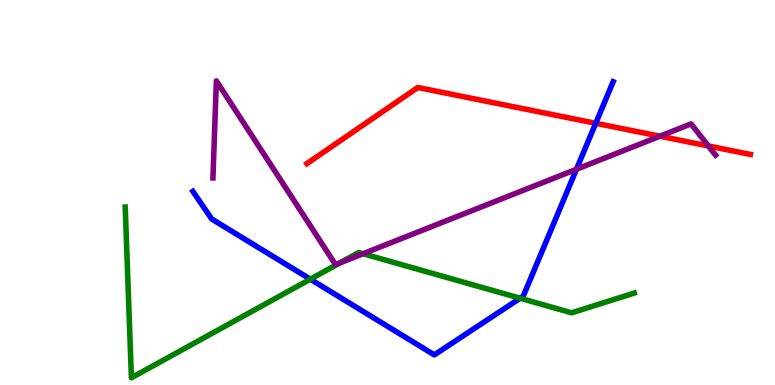[{'lines': ['blue', 'red'], 'intersections': [{'x': 7.69, 'y': 6.8}]}, {'lines': ['green', 'red'], 'intersections': []}, {'lines': ['purple', 'red'], 'intersections': [{'x': 8.52, 'y': 6.46}, {'x': 9.14, 'y': 6.21}]}, {'lines': ['blue', 'green'], 'intersections': [{'x': 4.0, 'y': 2.75}, {'x': 6.71, 'y': 2.25}]}, {'lines': ['blue', 'purple'], 'intersections': [{'x': 7.44, 'y': 5.6}]}, {'lines': ['green', 'purple'], 'intersections': [{'x': 4.39, 'y': 3.17}, {'x': 4.68, 'y': 3.41}]}]